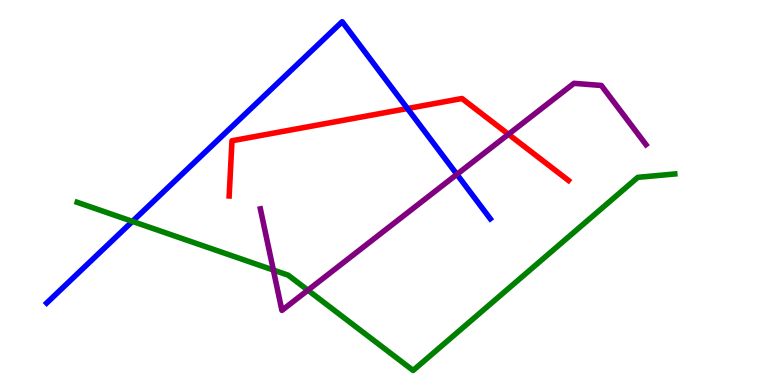[{'lines': ['blue', 'red'], 'intersections': [{'x': 5.26, 'y': 7.18}]}, {'lines': ['green', 'red'], 'intersections': []}, {'lines': ['purple', 'red'], 'intersections': [{'x': 6.56, 'y': 6.51}]}, {'lines': ['blue', 'green'], 'intersections': [{'x': 1.71, 'y': 4.25}]}, {'lines': ['blue', 'purple'], 'intersections': [{'x': 5.9, 'y': 5.47}]}, {'lines': ['green', 'purple'], 'intersections': [{'x': 3.53, 'y': 2.99}, {'x': 3.97, 'y': 2.46}]}]